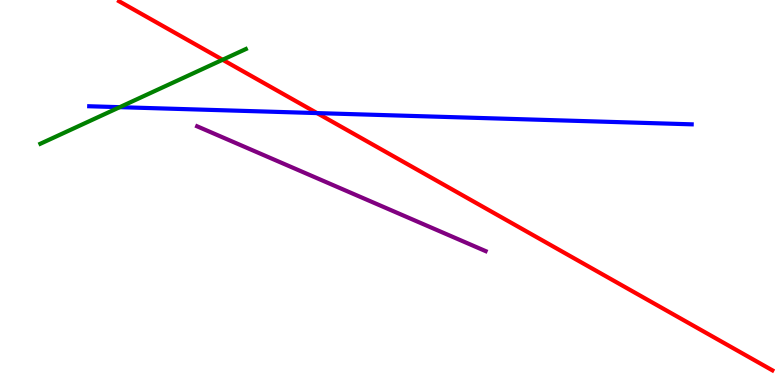[{'lines': ['blue', 'red'], 'intersections': [{'x': 4.09, 'y': 7.06}]}, {'lines': ['green', 'red'], 'intersections': [{'x': 2.87, 'y': 8.45}]}, {'lines': ['purple', 'red'], 'intersections': []}, {'lines': ['blue', 'green'], 'intersections': [{'x': 1.54, 'y': 7.22}]}, {'lines': ['blue', 'purple'], 'intersections': []}, {'lines': ['green', 'purple'], 'intersections': []}]